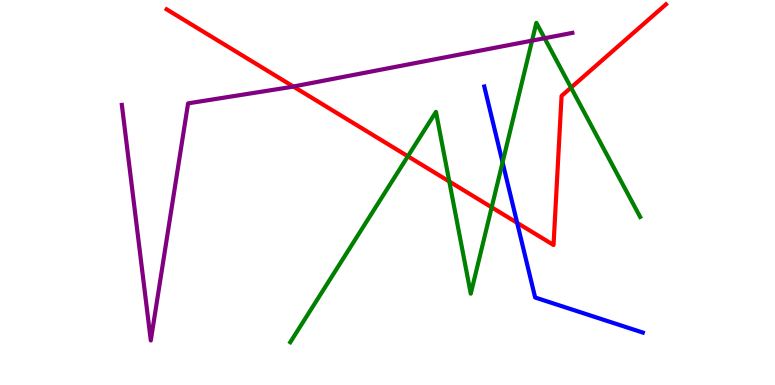[{'lines': ['blue', 'red'], 'intersections': [{'x': 6.67, 'y': 4.21}]}, {'lines': ['green', 'red'], 'intersections': [{'x': 5.26, 'y': 5.94}, {'x': 5.8, 'y': 5.29}, {'x': 6.34, 'y': 4.62}, {'x': 7.37, 'y': 7.72}]}, {'lines': ['purple', 'red'], 'intersections': [{'x': 3.79, 'y': 7.75}]}, {'lines': ['blue', 'green'], 'intersections': [{'x': 6.48, 'y': 5.78}]}, {'lines': ['blue', 'purple'], 'intersections': []}, {'lines': ['green', 'purple'], 'intersections': [{'x': 6.87, 'y': 8.94}, {'x': 7.03, 'y': 9.01}]}]